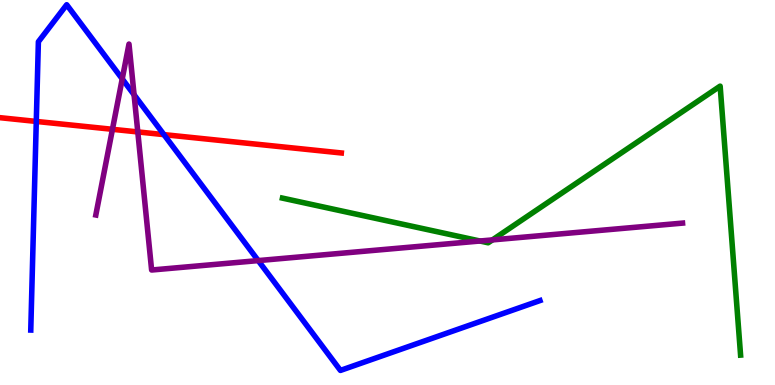[{'lines': ['blue', 'red'], 'intersections': [{'x': 0.468, 'y': 6.85}, {'x': 2.12, 'y': 6.5}]}, {'lines': ['green', 'red'], 'intersections': []}, {'lines': ['purple', 'red'], 'intersections': [{'x': 1.45, 'y': 6.64}, {'x': 1.78, 'y': 6.57}]}, {'lines': ['blue', 'green'], 'intersections': []}, {'lines': ['blue', 'purple'], 'intersections': [{'x': 1.58, 'y': 7.95}, {'x': 1.73, 'y': 7.54}, {'x': 3.33, 'y': 3.23}]}, {'lines': ['green', 'purple'], 'intersections': [{'x': 6.19, 'y': 3.74}, {'x': 6.35, 'y': 3.77}]}]